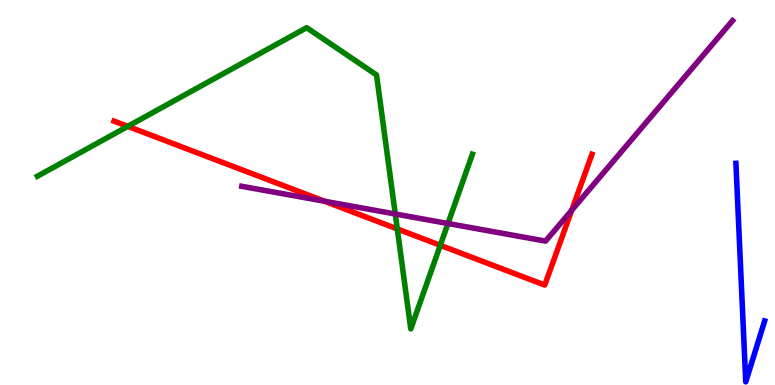[{'lines': ['blue', 'red'], 'intersections': []}, {'lines': ['green', 'red'], 'intersections': [{'x': 1.65, 'y': 6.72}, {'x': 5.13, 'y': 4.05}, {'x': 5.68, 'y': 3.63}]}, {'lines': ['purple', 'red'], 'intersections': [{'x': 4.19, 'y': 4.77}, {'x': 7.38, 'y': 4.54}]}, {'lines': ['blue', 'green'], 'intersections': []}, {'lines': ['blue', 'purple'], 'intersections': []}, {'lines': ['green', 'purple'], 'intersections': [{'x': 5.1, 'y': 4.44}, {'x': 5.78, 'y': 4.19}]}]